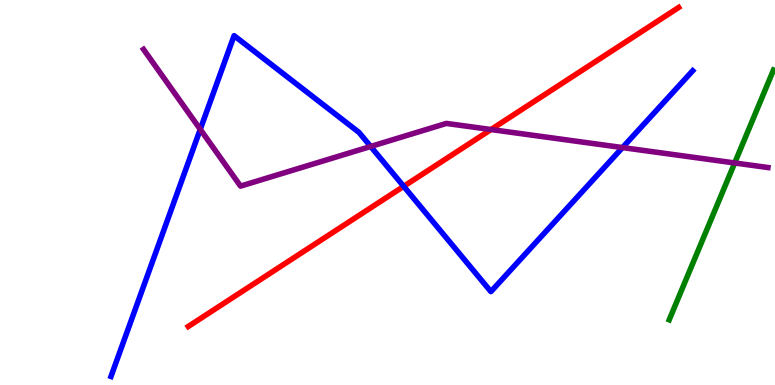[{'lines': ['blue', 'red'], 'intersections': [{'x': 5.21, 'y': 5.16}]}, {'lines': ['green', 'red'], 'intersections': []}, {'lines': ['purple', 'red'], 'intersections': [{'x': 6.34, 'y': 6.64}]}, {'lines': ['blue', 'green'], 'intersections': []}, {'lines': ['blue', 'purple'], 'intersections': [{'x': 2.58, 'y': 6.64}, {'x': 4.78, 'y': 6.2}, {'x': 8.03, 'y': 6.17}]}, {'lines': ['green', 'purple'], 'intersections': [{'x': 9.48, 'y': 5.77}]}]